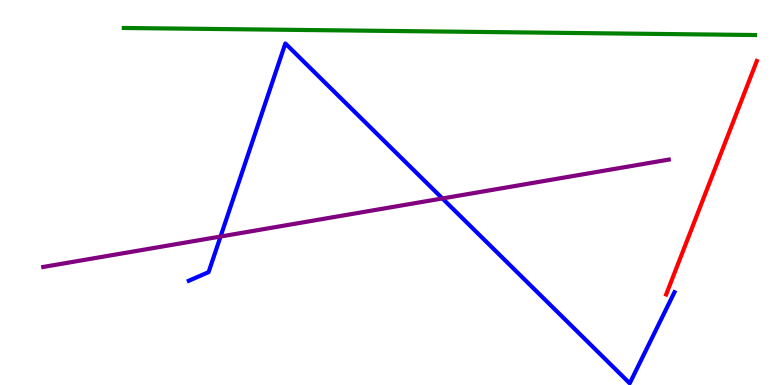[{'lines': ['blue', 'red'], 'intersections': []}, {'lines': ['green', 'red'], 'intersections': []}, {'lines': ['purple', 'red'], 'intersections': []}, {'lines': ['blue', 'green'], 'intersections': []}, {'lines': ['blue', 'purple'], 'intersections': [{'x': 2.85, 'y': 3.86}, {'x': 5.71, 'y': 4.85}]}, {'lines': ['green', 'purple'], 'intersections': []}]